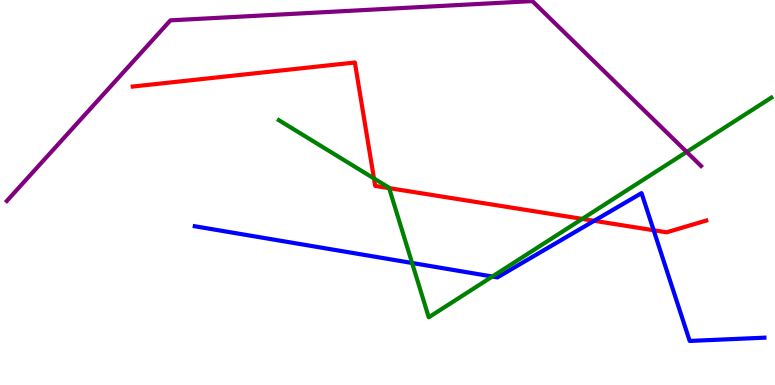[{'lines': ['blue', 'red'], 'intersections': [{'x': 7.67, 'y': 4.27}, {'x': 8.43, 'y': 4.02}]}, {'lines': ['green', 'red'], 'intersections': [{'x': 4.83, 'y': 5.36}, {'x': 5.02, 'y': 5.11}, {'x': 7.51, 'y': 4.31}]}, {'lines': ['purple', 'red'], 'intersections': []}, {'lines': ['blue', 'green'], 'intersections': [{'x': 5.32, 'y': 3.17}, {'x': 6.35, 'y': 2.82}]}, {'lines': ['blue', 'purple'], 'intersections': []}, {'lines': ['green', 'purple'], 'intersections': [{'x': 8.86, 'y': 6.05}]}]